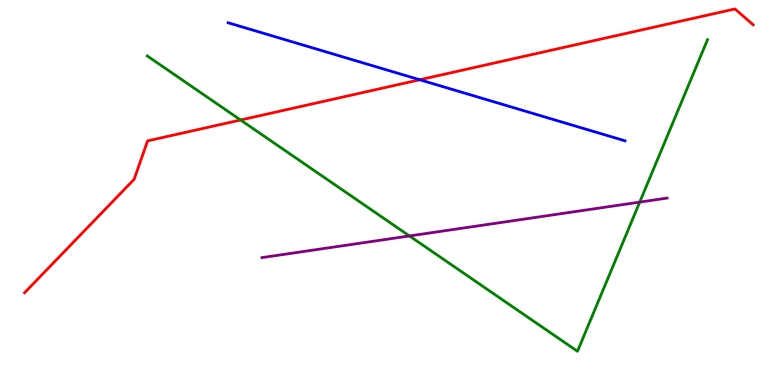[{'lines': ['blue', 'red'], 'intersections': [{'x': 5.42, 'y': 7.93}]}, {'lines': ['green', 'red'], 'intersections': [{'x': 3.1, 'y': 6.88}]}, {'lines': ['purple', 'red'], 'intersections': []}, {'lines': ['blue', 'green'], 'intersections': []}, {'lines': ['blue', 'purple'], 'intersections': []}, {'lines': ['green', 'purple'], 'intersections': [{'x': 5.28, 'y': 3.87}, {'x': 8.25, 'y': 4.75}]}]